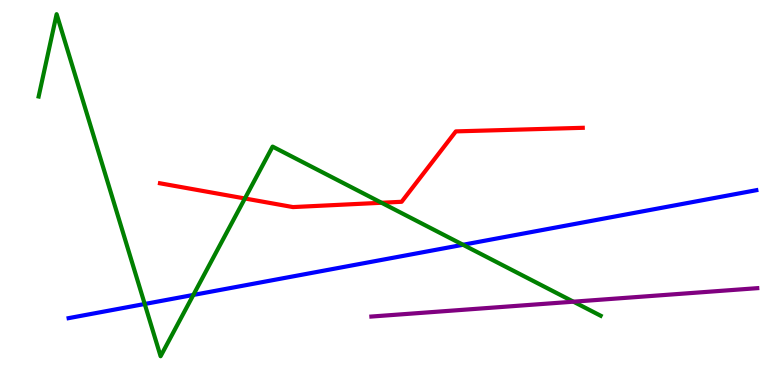[{'lines': ['blue', 'red'], 'intersections': []}, {'lines': ['green', 'red'], 'intersections': [{'x': 3.16, 'y': 4.84}, {'x': 4.92, 'y': 4.73}]}, {'lines': ['purple', 'red'], 'intersections': []}, {'lines': ['blue', 'green'], 'intersections': [{'x': 1.87, 'y': 2.1}, {'x': 2.49, 'y': 2.34}, {'x': 5.97, 'y': 3.64}]}, {'lines': ['blue', 'purple'], 'intersections': []}, {'lines': ['green', 'purple'], 'intersections': [{'x': 7.4, 'y': 2.16}]}]